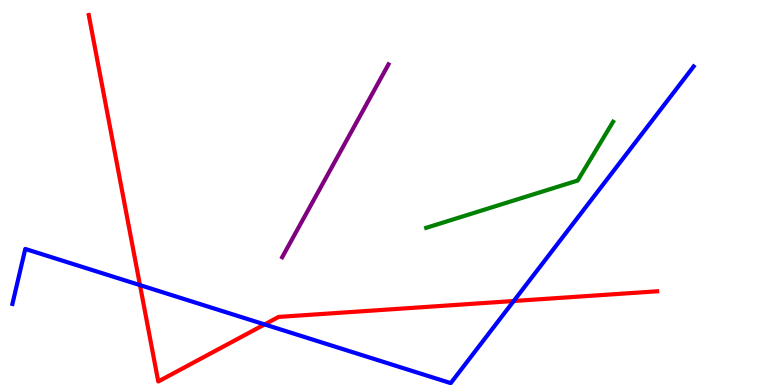[{'lines': ['blue', 'red'], 'intersections': [{'x': 1.81, 'y': 2.59}, {'x': 3.41, 'y': 1.57}, {'x': 6.63, 'y': 2.18}]}, {'lines': ['green', 'red'], 'intersections': []}, {'lines': ['purple', 'red'], 'intersections': []}, {'lines': ['blue', 'green'], 'intersections': []}, {'lines': ['blue', 'purple'], 'intersections': []}, {'lines': ['green', 'purple'], 'intersections': []}]